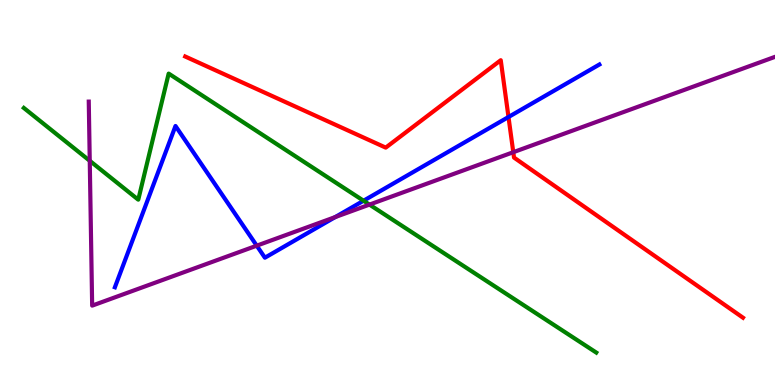[{'lines': ['blue', 'red'], 'intersections': [{'x': 6.56, 'y': 6.96}]}, {'lines': ['green', 'red'], 'intersections': []}, {'lines': ['purple', 'red'], 'intersections': [{'x': 6.62, 'y': 6.05}]}, {'lines': ['blue', 'green'], 'intersections': [{'x': 4.69, 'y': 4.79}]}, {'lines': ['blue', 'purple'], 'intersections': [{'x': 3.31, 'y': 3.62}, {'x': 4.33, 'y': 4.36}]}, {'lines': ['green', 'purple'], 'intersections': [{'x': 1.16, 'y': 5.82}, {'x': 4.77, 'y': 4.69}]}]